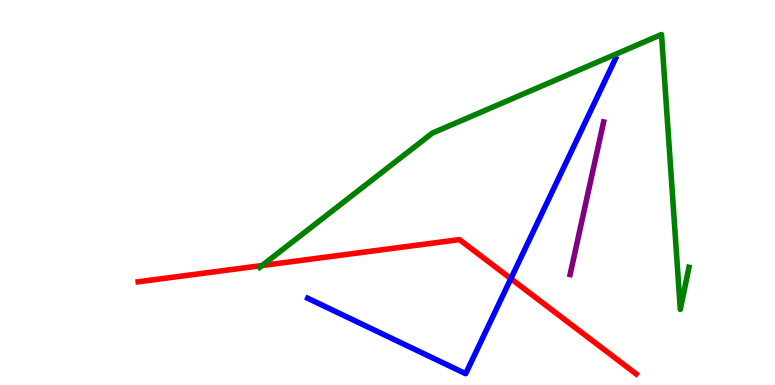[{'lines': ['blue', 'red'], 'intersections': [{'x': 6.59, 'y': 2.76}]}, {'lines': ['green', 'red'], 'intersections': [{'x': 3.38, 'y': 3.1}]}, {'lines': ['purple', 'red'], 'intersections': []}, {'lines': ['blue', 'green'], 'intersections': []}, {'lines': ['blue', 'purple'], 'intersections': []}, {'lines': ['green', 'purple'], 'intersections': []}]